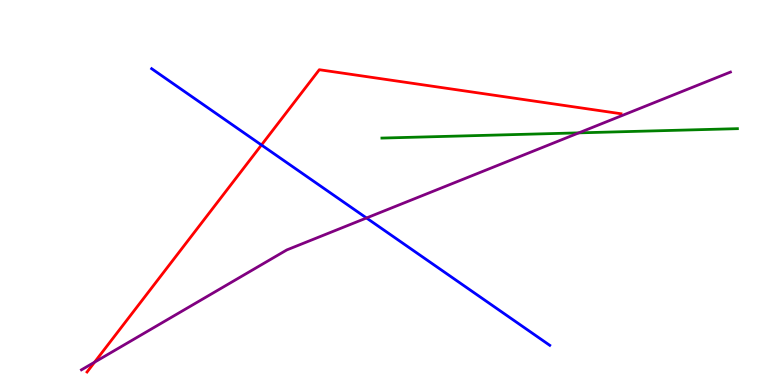[{'lines': ['blue', 'red'], 'intersections': [{'x': 3.37, 'y': 6.23}]}, {'lines': ['green', 'red'], 'intersections': []}, {'lines': ['purple', 'red'], 'intersections': [{'x': 1.22, 'y': 0.593}]}, {'lines': ['blue', 'green'], 'intersections': []}, {'lines': ['blue', 'purple'], 'intersections': [{'x': 4.73, 'y': 4.34}]}, {'lines': ['green', 'purple'], 'intersections': [{'x': 7.47, 'y': 6.55}]}]